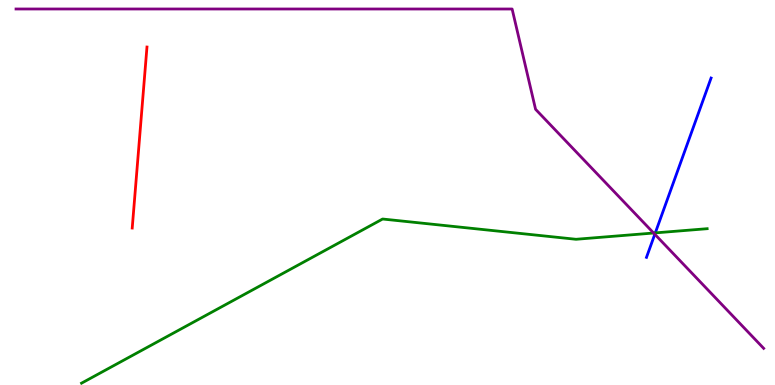[{'lines': ['blue', 'red'], 'intersections': []}, {'lines': ['green', 'red'], 'intersections': []}, {'lines': ['purple', 'red'], 'intersections': []}, {'lines': ['blue', 'green'], 'intersections': [{'x': 8.46, 'y': 3.95}]}, {'lines': ['blue', 'purple'], 'intersections': [{'x': 8.45, 'y': 3.92}]}, {'lines': ['green', 'purple'], 'intersections': [{'x': 8.43, 'y': 3.95}]}]